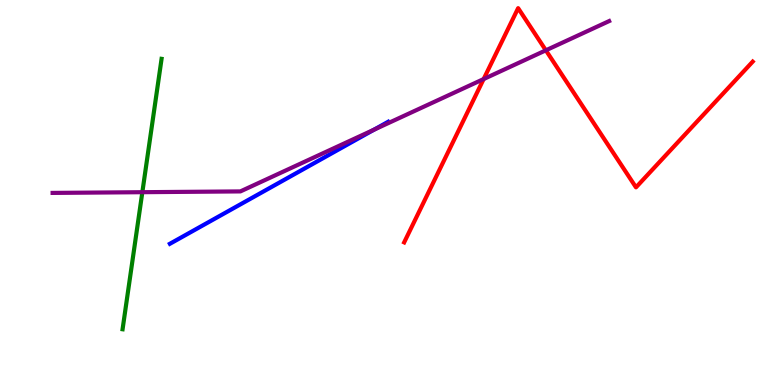[{'lines': ['blue', 'red'], 'intersections': []}, {'lines': ['green', 'red'], 'intersections': []}, {'lines': ['purple', 'red'], 'intersections': [{'x': 6.24, 'y': 7.95}, {'x': 7.04, 'y': 8.69}]}, {'lines': ['blue', 'green'], 'intersections': []}, {'lines': ['blue', 'purple'], 'intersections': [{'x': 4.83, 'y': 6.63}]}, {'lines': ['green', 'purple'], 'intersections': [{'x': 1.84, 'y': 5.01}]}]